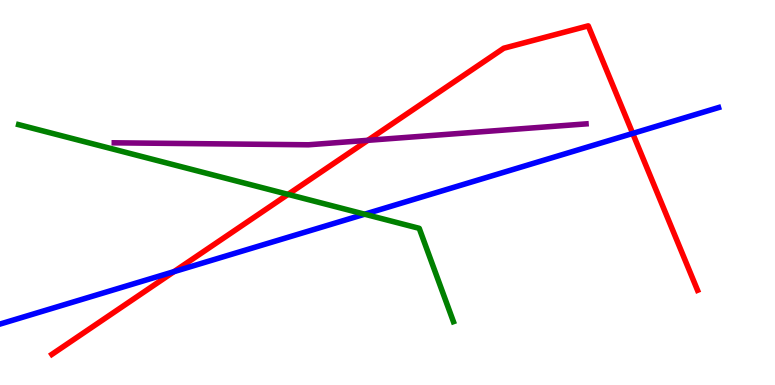[{'lines': ['blue', 'red'], 'intersections': [{'x': 2.24, 'y': 2.94}, {'x': 8.16, 'y': 6.53}]}, {'lines': ['green', 'red'], 'intersections': [{'x': 3.72, 'y': 4.95}]}, {'lines': ['purple', 'red'], 'intersections': [{'x': 4.75, 'y': 6.36}]}, {'lines': ['blue', 'green'], 'intersections': [{'x': 4.71, 'y': 4.44}]}, {'lines': ['blue', 'purple'], 'intersections': []}, {'lines': ['green', 'purple'], 'intersections': []}]